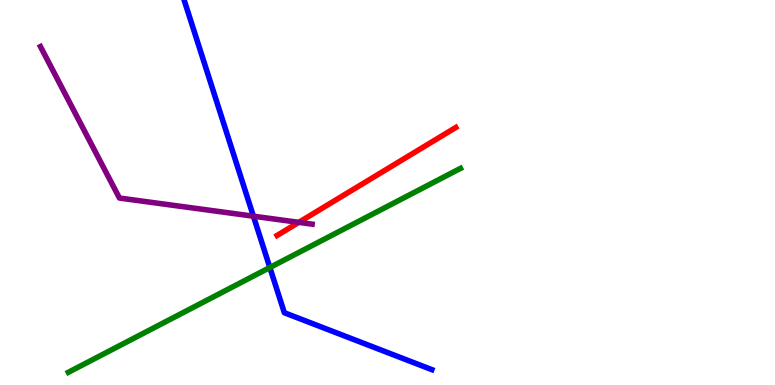[{'lines': ['blue', 'red'], 'intersections': []}, {'lines': ['green', 'red'], 'intersections': []}, {'lines': ['purple', 'red'], 'intersections': [{'x': 3.86, 'y': 4.22}]}, {'lines': ['blue', 'green'], 'intersections': [{'x': 3.48, 'y': 3.05}]}, {'lines': ['blue', 'purple'], 'intersections': [{'x': 3.27, 'y': 4.38}]}, {'lines': ['green', 'purple'], 'intersections': []}]